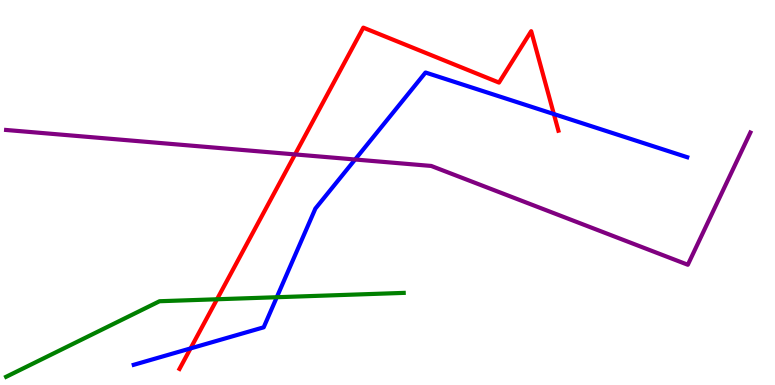[{'lines': ['blue', 'red'], 'intersections': [{'x': 2.46, 'y': 0.95}, {'x': 7.15, 'y': 7.04}]}, {'lines': ['green', 'red'], 'intersections': [{'x': 2.8, 'y': 2.23}]}, {'lines': ['purple', 'red'], 'intersections': [{'x': 3.81, 'y': 5.99}]}, {'lines': ['blue', 'green'], 'intersections': [{'x': 3.57, 'y': 2.28}]}, {'lines': ['blue', 'purple'], 'intersections': [{'x': 4.58, 'y': 5.86}]}, {'lines': ['green', 'purple'], 'intersections': []}]